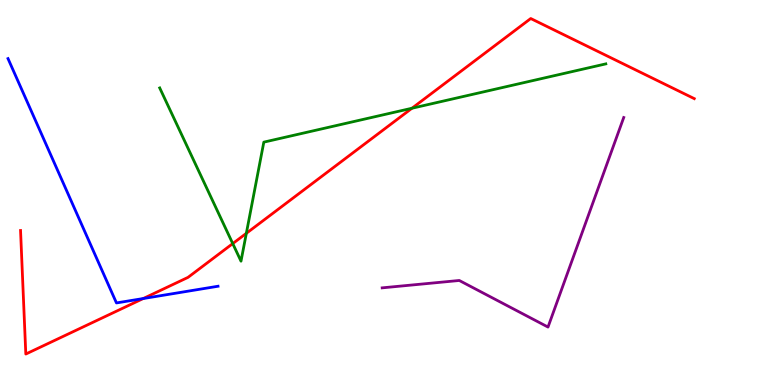[{'lines': ['blue', 'red'], 'intersections': [{'x': 1.85, 'y': 2.25}]}, {'lines': ['green', 'red'], 'intersections': [{'x': 3.0, 'y': 3.67}, {'x': 3.18, 'y': 3.94}, {'x': 5.32, 'y': 7.19}]}, {'lines': ['purple', 'red'], 'intersections': []}, {'lines': ['blue', 'green'], 'intersections': []}, {'lines': ['blue', 'purple'], 'intersections': []}, {'lines': ['green', 'purple'], 'intersections': []}]